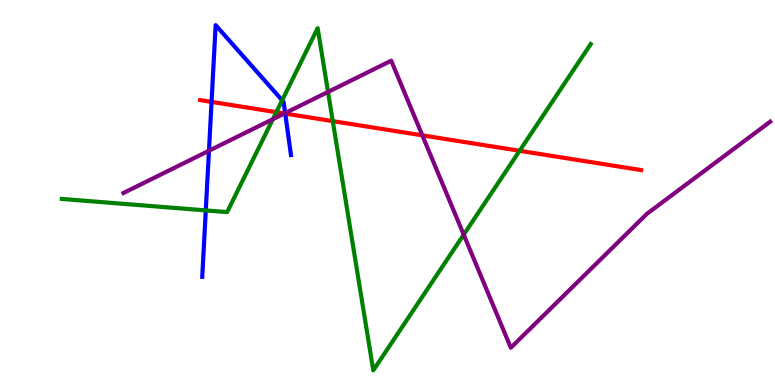[{'lines': ['blue', 'red'], 'intersections': [{'x': 2.73, 'y': 7.35}, {'x': 3.68, 'y': 7.05}]}, {'lines': ['green', 'red'], 'intersections': [{'x': 3.57, 'y': 7.09}, {'x': 4.29, 'y': 6.85}, {'x': 6.7, 'y': 6.08}]}, {'lines': ['purple', 'red'], 'intersections': [{'x': 3.67, 'y': 7.05}, {'x': 5.45, 'y': 6.48}]}, {'lines': ['blue', 'green'], 'intersections': [{'x': 2.66, 'y': 4.53}, {'x': 3.64, 'y': 7.4}]}, {'lines': ['blue', 'purple'], 'intersections': [{'x': 2.7, 'y': 6.08}, {'x': 3.68, 'y': 7.06}]}, {'lines': ['green', 'purple'], 'intersections': [{'x': 3.52, 'y': 6.9}, {'x': 4.23, 'y': 7.61}, {'x': 5.98, 'y': 3.9}]}]